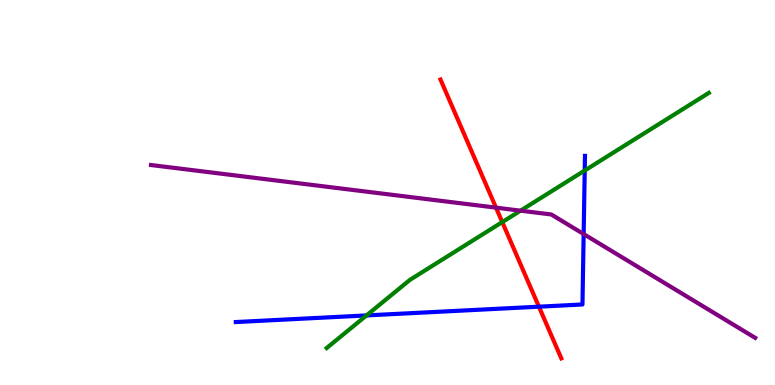[{'lines': ['blue', 'red'], 'intersections': [{'x': 6.95, 'y': 2.03}]}, {'lines': ['green', 'red'], 'intersections': [{'x': 6.48, 'y': 4.23}]}, {'lines': ['purple', 'red'], 'intersections': [{'x': 6.4, 'y': 4.61}]}, {'lines': ['blue', 'green'], 'intersections': [{'x': 4.73, 'y': 1.81}, {'x': 7.54, 'y': 5.57}]}, {'lines': ['blue', 'purple'], 'intersections': [{'x': 7.53, 'y': 3.92}]}, {'lines': ['green', 'purple'], 'intersections': [{'x': 6.72, 'y': 4.53}]}]